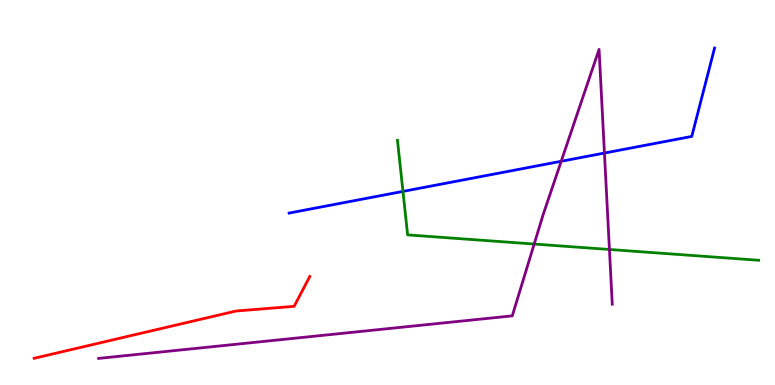[{'lines': ['blue', 'red'], 'intersections': []}, {'lines': ['green', 'red'], 'intersections': []}, {'lines': ['purple', 'red'], 'intersections': []}, {'lines': ['blue', 'green'], 'intersections': [{'x': 5.2, 'y': 5.03}]}, {'lines': ['blue', 'purple'], 'intersections': [{'x': 7.24, 'y': 5.81}, {'x': 7.8, 'y': 6.02}]}, {'lines': ['green', 'purple'], 'intersections': [{'x': 6.89, 'y': 3.66}, {'x': 7.86, 'y': 3.52}]}]